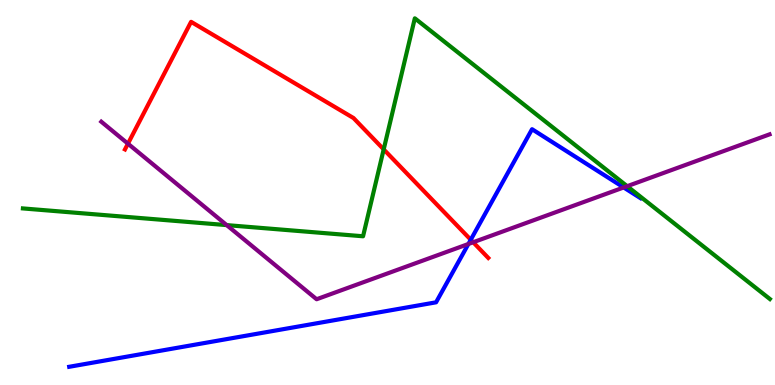[{'lines': ['blue', 'red'], 'intersections': [{'x': 6.07, 'y': 3.77}]}, {'lines': ['green', 'red'], 'intersections': [{'x': 4.95, 'y': 6.12}]}, {'lines': ['purple', 'red'], 'intersections': [{'x': 1.65, 'y': 6.27}, {'x': 6.11, 'y': 3.71}]}, {'lines': ['blue', 'green'], 'intersections': []}, {'lines': ['blue', 'purple'], 'intersections': [{'x': 6.04, 'y': 3.66}, {'x': 8.05, 'y': 5.13}]}, {'lines': ['green', 'purple'], 'intersections': [{'x': 2.93, 'y': 4.15}, {'x': 8.09, 'y': 5.16}]}]